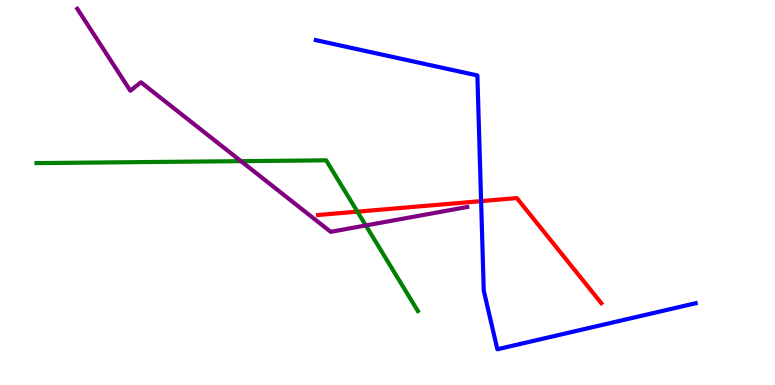[{'lines': ['blue', 'red'], 'intersections': [{'x': 6.21, 'y': 4.78}]}, {'lines': ['green', 'red'], 'intersections': [{'x': 4.61, 'y': 4.5}]}, {'lines': ['purple', 'red'], 'intersections': []}, {'lines': ['blue', 'green'], 'intersections': []}, {'lines': ['blue', 'purple'], 'intersections': []}, {'lines': ['green', 'purple'], 'intersections': [{'x': 3.11, 'y': 5.81}, {'x': 4.72, 'y': 4.14}]}]